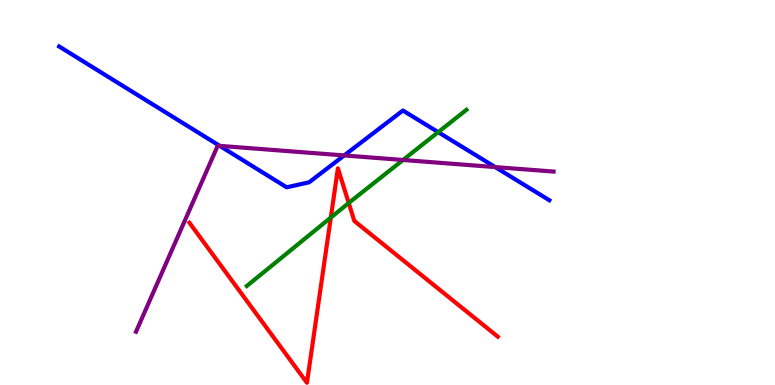[{'lines': ['blue', 'red'], 'intersections': []}, {'lines': ['green', 'red'], 'intersections': [{'x': 4.27, 'y': 4.35}, {'x': 4.5, 'y': 4.73}]}, {'lines': ['purple', 'red'], 'intersections': []}, {'lines': ['blue', 'green'], 'intersections': [{'x': 5.65, 'y': 6.57}]}, {'lines': ['blue', 'purple'], 'intersections': [{'x': 2.83, 'y': 6.21}, {'x': 4.44, 'y': 5.96}, {'x': 6.39, 'y': 5.66}]}, {'lines': ['green', 'purple'], 'intersections': [{'x': 5.2, 'y': 5.84}]}]